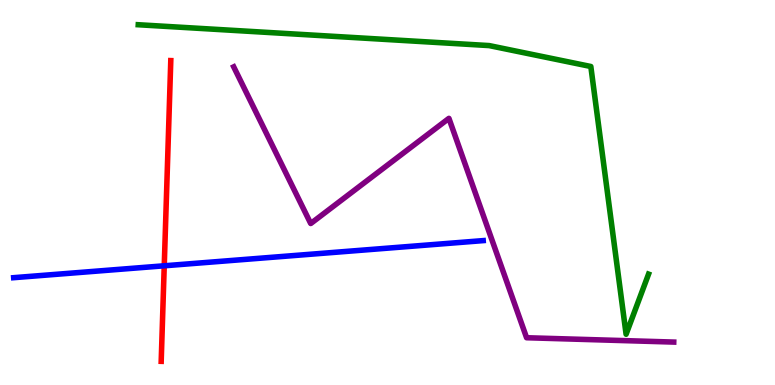[{'lines': ['blue', 'red'], 'intersections': [{'x': 2.12, 'y': 3.1}]}, {'lines': ['green', 'red'], 'intersections': []}, {'lines': ['purple', 'red'], 'intersections': []}, {'lines': ['blue', 'green'], 'intersections': []}, {'lines': ['blue', 'purple'], 'intersections': []}, {'lines': ['green', 'purple'], 'intersections': []}]